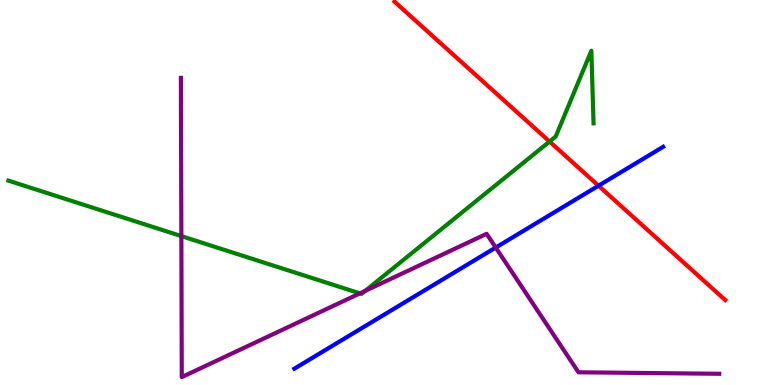[{'lines': ['blue', 'red'], 'intersections': [{'x': 7.72, 'y': 5.18}]}, {'lines': ['green', 'red'], 'intersections': [{'x': 7.09, 'y': 6.32}]}, {'lines': ['purple', 'red'], 'intersections': []}, {'lines': ['blue', 'green'], 'intersections': []}, {'lines': ['blue', 'purple'], 'intersections': [{'x': 6.4, 'y': 3.57}]}, {'lines': ['green', 'purple'], 'intersections': [{'x': 2.34, 'y': 3.87}, {'x': 4.64, 'y': 2.38}, {'x': 4.71, 'y': 2.44}]}]